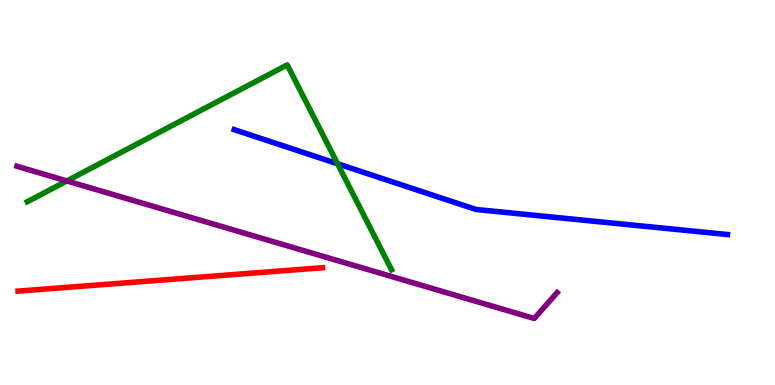[{'lines': ['blue', 'red'], 'intersections': []}, {'lines': ['green', 'red'], 'intersections': []}, {'lines': ['purple', 'red'], 'intersections': []}, {'lines': ['blue', 'green'], 'intersections': [{'x': 4.36, 'y': 5.75}]}, {'lines': ['blue', 'purple'], 'intersections': []}, {'lines': ['green', 'purple'], 'intersections': [{'x': 0.862, 'y': 5.3}]}]